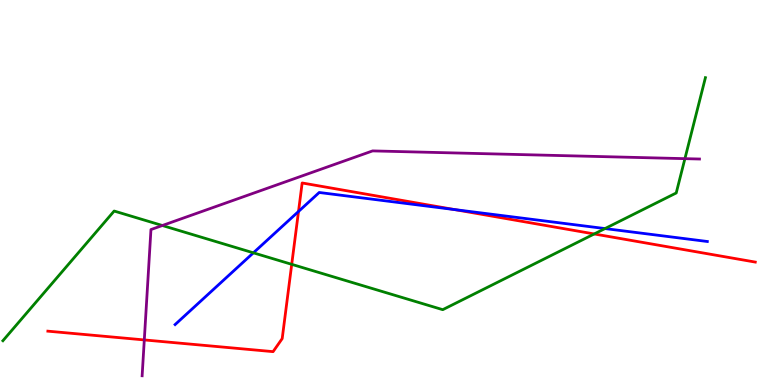[{'lines': ['blue', 'red'], 'intersections': [{'x': 3.85, 'y': 4.51}, {'x': 5.86, 'y': 4.56}]}, {'lines': ['green', 'red'], 'intersections': [{'x': 3.76, 'y': 3.13}, {'x': 7.67, 'y': 3.92}]}, {'lines': ['purple', 'red'], 'intersections': [{'x': 1.86, 'y': 1.17}]}, {'lines': ['blue', 'green'], 'intersections': [{'x': 3.27, 'y': 3.43}, {'x': 7.81, 'y': 4.06}]}, {'lines': ['blue', 'purple'], 'intersections': []}, {'lines': ['green', 'purple'], 'intersections': [{'x': 2.1, 'y': 4.14}, {'x': 8.84, 'y': 5.88}]}]